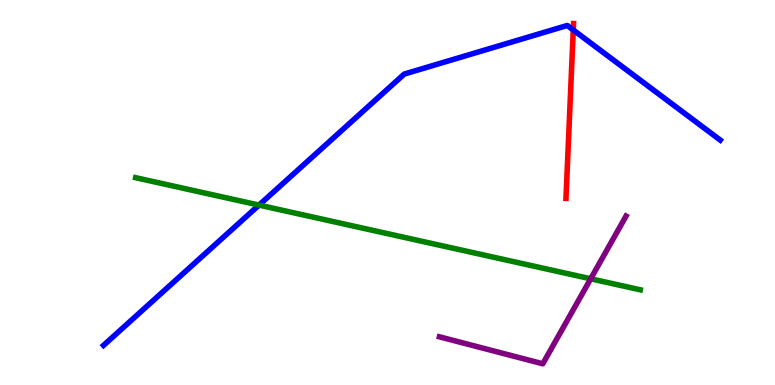[{'lines': ['blue', 'red'], 'intersections': [{'x': 7.4, 'y': 9.22}]}, {'lines': ['green', 'red'], 'intersections': []}, {'lines': ['purple', 'red'], 'intersections': []}, {'lines': ['blue', 'green'], 'intersections': [{'x': 3.34, 'y': 4.67}]}, {'lines': ['blue', 'purple'], 'intersections': []}, {'lines': ['green', 'purple'], 'intersections': [{'x': 7.62, 'y': 2.76}]}]